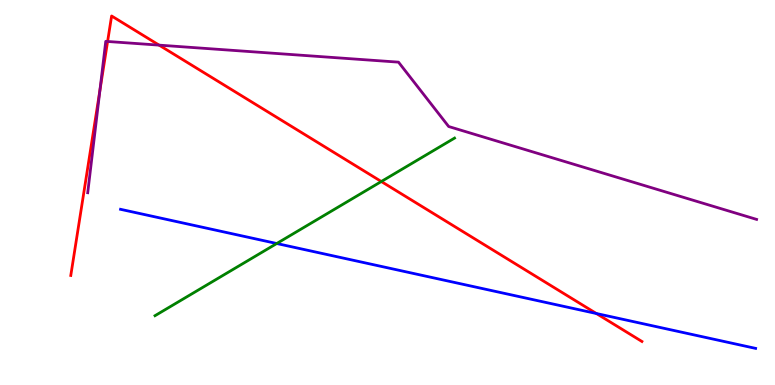[{'lines': ['blue', 'red'], 'intersections': [{'x': 7.7, 'y': 1.86}]}, {'lines': ['green', 'red'], 'intersections': [{'x': 4.92, 'y': 5.29}]}, {'lines': ['purple', 'red'], 'intersections': [{'x': 1.29, 'y': 7.66}, {'x': 1.39, 'y': 8.92}, {'x': 2.05, 'y': 8.83}]}, {'lines': ['blue', 'green'], 'intersections': [{'x': 3.57, 'y': 3.67}]}, {'lines': ['blue', 'purple'], 'intersections': []}, {'lines': ['green', 'purple'], 'intersections': []}]